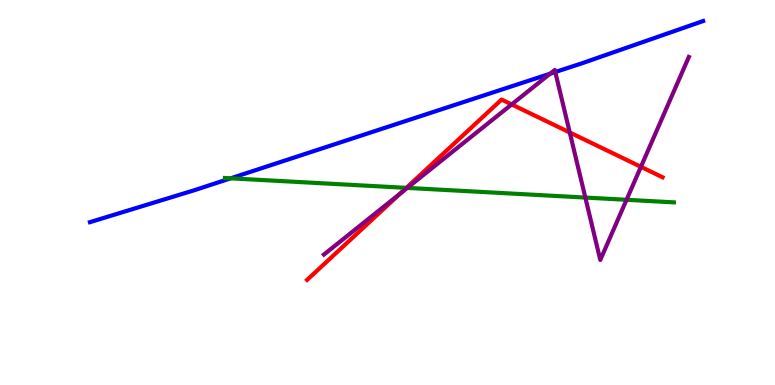[{'lines': ['blue', 'red'], 'intersections': []}, {'lines': ['green', 'red'], 'intersections': [{'x': 5.24, 'y': 5.12}]}, {'lines': ['purple', 'red'], 'intersections': [{'x': 5.17, 'y': 4.98}, {'x': 6.6, 'y': 7.29}, {'x': 7.35, 'y': 6.56}, {'x': 8.27, 'y': 5.67}]}, {'lines': ['blue', 'green'], 'intersections': [{'x': 2.98, 'y': 5.37}]}, {'lines': ['blue', 'purple'], 'intersections': [{'x': 7.1, 'y': 8.08}, {'x': 7.16, 'y': 8.13}]}, {'lines': ['green', 'purple'], 'intersections': [{'x': 5.26, 'y': 5.12}, {'x': 7.55, 'y': 4.87}, {'x': 8.08, 'y': 4.81}]}]